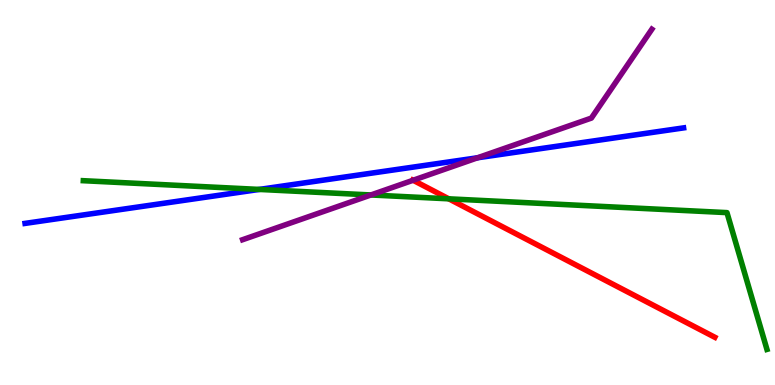[{'lines': ['blue', 'red'], 'intersections': []}, {'lines': ['green', 'red'], 'intersections': [{'x': 5.79, 'y': 4.84}]}, {'lines': ['purple', 'red'], 'intersections': [{'x': 5.33, 'y': 5.32}]}, {'lines': ['blue', 'green'], 'intersections': [{'x': 3.35, 'y': 5.08}]}, {'lines': ['blue', 'purple'], 'intersections': [{'x': 6.16, 'y': 5.9}]}, {'lines': ['green', 'purple'], 'intersections': [{'x': 4.79, 'y': 4.94}]}]